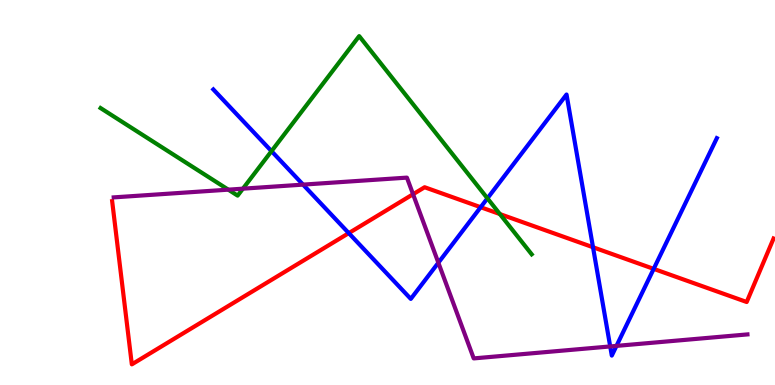[{'lines': ['blue', 'red'], 'intersections': [{'x': 4.5, 'y': 3.94}, {'x': 6.2, 'y': 4.62}, {'x': 7.65, 'y': 3.58}, {'x': 8.43, 'y': 3.02}]}, {'lines': ['green', 'red'], 'intersections': [{'x': 6.45, 'y': 4.44}]}, {'lines': ['purple', 'red'], 'intersections': [{'x': 5.33, 'y': 4.95}]}, {'lines': ['blue', 'green'], 'intersections': [{'x': 3.5, 'y': 6.07}, {'x': 6.29, 'y': 4.85}]}, {'lines': ['blue', 'purple'], 'intersections': [{'x': 3.91, 'y': 5.2}, {'x': 5.66, 'y': 3.18}, {'x': 7.87, 'y': 1.0}, {'x': 7.95, 'y': 1.02}]}, {'lines': ['green', 'purple'], 'intersections': [{'x': 2.95, 'y': 5.07}, {'x': 3.13, 'y': 5.1}]}]